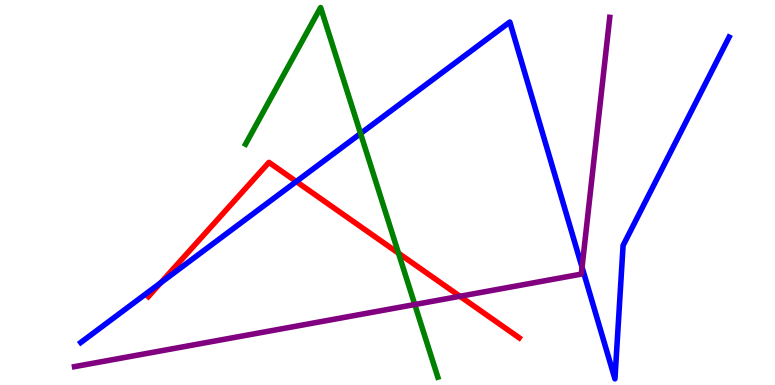[{'lines': ['blue', 'red'], 'intersections': [{'x': 2.07, 'y': 2.66}, {'x': 3.82, 'y': 5.28}]}, {'lines': ['green', 'red'], 'intersections': [{'x': 5.14, 'y': 3.42}]}, {'lines': ['purple', 'red'], 'intersections': [{'x': 5.93, 'y': 2.3}]}, {'lines': ['blue', 'green'], 'intersections': [{'x': 4.65, 'y': 6.53}]}, {'lines': ['blue', 'purple'], 'intersections': [{'x': 7.51, 'y': 3.06}]}, {'lines': ['green', 'purple'], 'intersections': [{'x': 5.35, 'y': 2.09}]}]